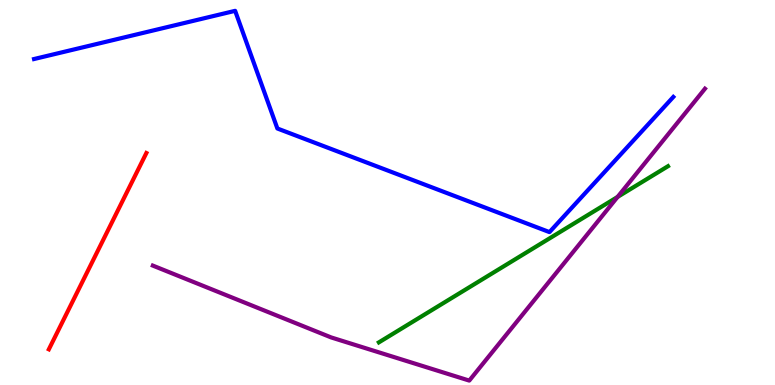[{'lines': ['blue', 'red'], 'intersections': []}, {'lines': ['green', 'red'], 'intersections': []}, {'lines': ['purple', 'red'], 'intersections': []}, {'lines': ['blue', 'green'], 'intersections': []}, {'lines': ['blue', 'purple'], 'intersections': []}, {'lines': ['green', 'purple'], 'intersections': [{'x': 7.97, 'y': 4.88}]}]